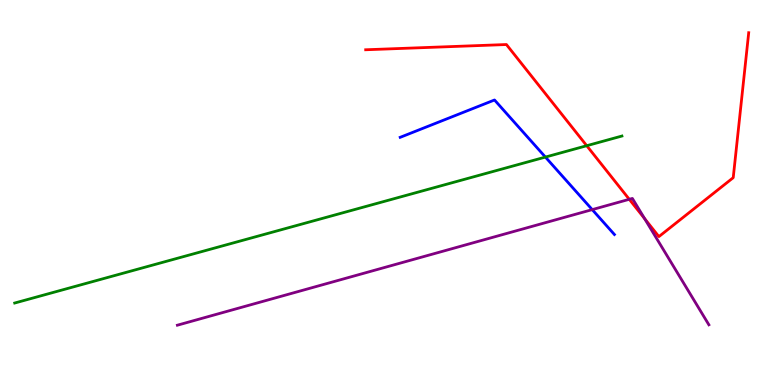[{'lines': ['blue', 'red'], 'intersections': []}, {'lines': ['green', 'red'], 'intersections': [{'x': 7.57, 'y': 6.22}]}, {'lines': ['purple', 'red'], 'intersections': [{'x': 8.12, 'y': 4.82}, {'x': 8.32, 'y': 4.32}]}, {'lines': ['blue', 'green'], 'intersections': [{'x': 7.04, 'y': 5.92}]}, {'lines': ['blue', 'purple'], 'intersections': [{'x': 7.64, 'y': 4.56}]}, {'lines': ['green', 'purple'], 'intersections': []}]